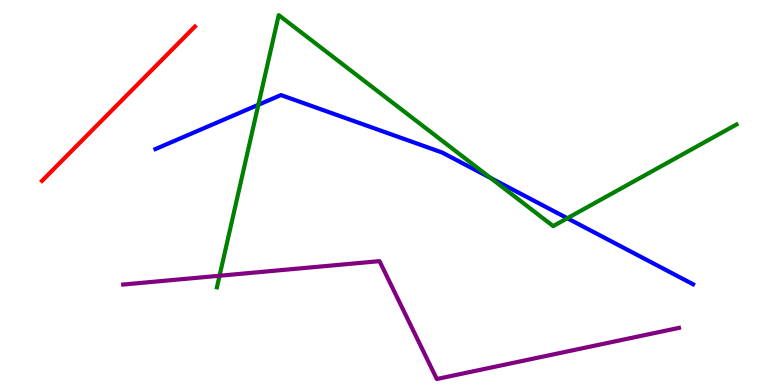[{'lines': ['blue', 'red'], 'intersections': []}, {'lines': ['green', 'red'], 'intersections': []}, {'lines': ['purple', 'red'], 'intersections': []}, {'lines': ['blue', 'green'], 'intersections': [{'x': 3.33, 'y': 7.28}, {'x': 6.33, 'y': 5.38}, {'x': 7.32, 'y': 4.33}]}, {'lines': ['blue', 'purple'], 'intersections': []}, {'lines': ['green', 'purple'], 'intersections': [{'x': 2.83, 'y': 2.84}]}]